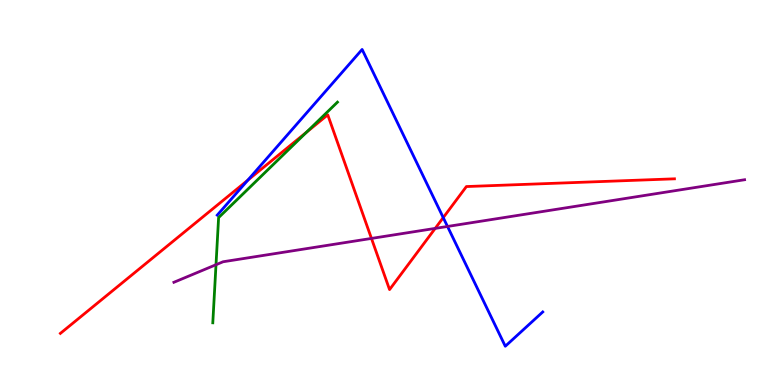[{'lines': ['blue', 'red'], 'intersections': [{'x': 3.2, 'y': 5.32}, {'x': 5.72, 'y': 4.35}]}, {'lines': ['green', 'red'], 'intersections': [{'x': 3.96, 'y': 6.57}]}, {'lines': ['purple', 'red'], 'intersections': [{'x': 4.79, 'y': 3.81}, {'x': 5.62, 'y': 4.07}]}, {'lines': ['blue', 'green'], 'intersections': []}, {'lines': ['blue', 'purple'], 'intersections': [{'x': 5.77, 'y': 4.12}]}, {'lines': ['green', 'purple'], 'intersections': [{'x': 2.79, 'y': 3.12}]}]